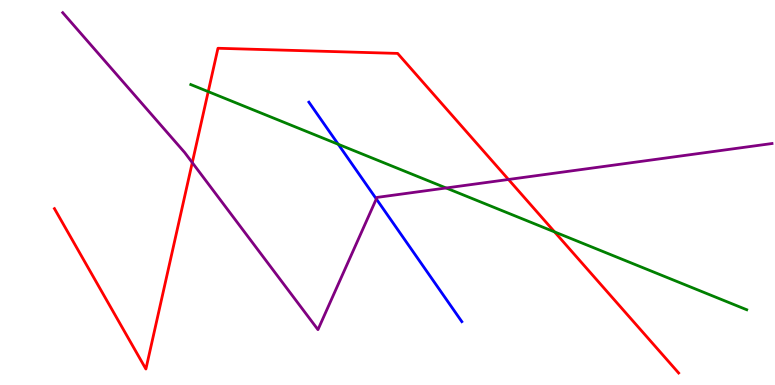[{'lines': ['blue', 'red'], 'intersections': []}, {'lines': ['green', 'red'], 'intersections': [{'x': 2.69, 'y': 7.62}, {'x': 7.16, 'y': 3.98}]}, {'lines': ['purple', 'red'], 'intersections': [{'x': 2.48, 'y': 5.78}, {'x': 6.56, 'y': 5.34}]}, {'lines': ['blue', 'green'], 'intersections': [{'x': 4.36, 'y': 6.25}]}, {'lines': ['blue', 'purple'], 'intersections': [{'x': 4.86, 'y': 4.83}]}, {'lines': ['green', 'purple'], 'intersections': [{'x': 5.76, 'y': 5.12}]}]